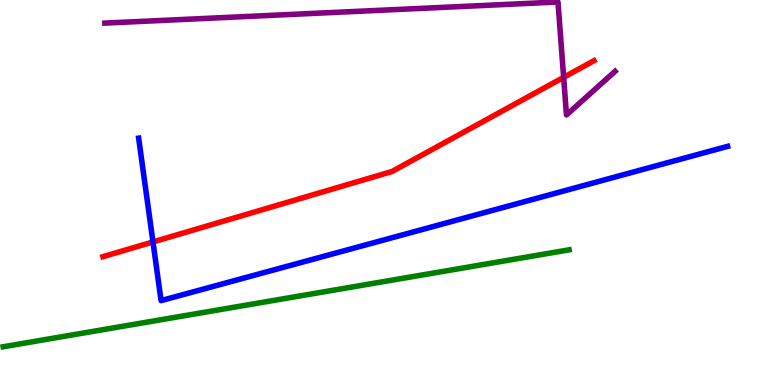[{'lines': ['blue', 'red'], 'intersections': [{'x': 1.97, 'y': 3.72}]}, {'lines': ['green', 'red'], 'intersections': []}, {'lines': ['purple', 'red'], 'intersections': [{'x': 7.27, 'y': 7.99}]}, {'lines': ['blue', 'green'], 'intersections': []}, {'lines': ['blue', 'purple'], 'intersections': []}, {'lines': ['green', 'purple'], 'intersections': []}]